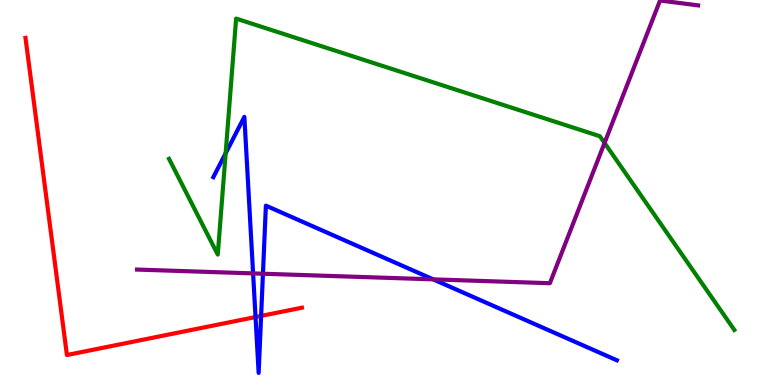[{'lines': ['blue', 'red'], 'intersections': [{'x': 3.3, 'y': 1.77}, {'x': 3.37, 'y': 1.79}]}, {'lines': ['green', 'red'], 'intersections': []}, {'lines': ['purple', 'red'], 'intersections': []}, {'lines': ['blue', 'green'], 'intersections': [{'x': 2.91, 'y': 6.02}]}, {'lines': ['blue', 'purple'], 'intersections': [{'x': 3.27, 'y': 2.9}, {'x': 3.39, 'y': 2.89}, {'x': 5.59, 'y': 2.74}]}, {'lines': ['green', 'purple'], 'intersections': [{'x': 7.8, 'y': 6.29}]}]